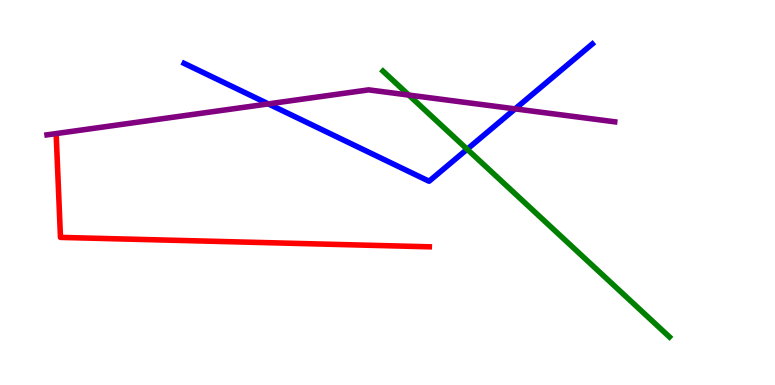[{'lines': ['blue', 'red'], 'intersections': []}, {'lines': ['green', 'red'], 'intersections': []}, {'lines': ['purple', 'red'], 'intersections': []}, {'lines': ['blue', 'green'], 'intersections': [{'x': 6.03, 'y': 6.12}]}, {'lines': ['blue', 'purple'], 'intersections': [{'x': 3.46, 'y': 7.3}, {'x': 6.65, 'y': 7.17}]}, {'lines': ['green', 'purple'], 'intersections': [{'x': 5.27, 'y': 7.53}]}]